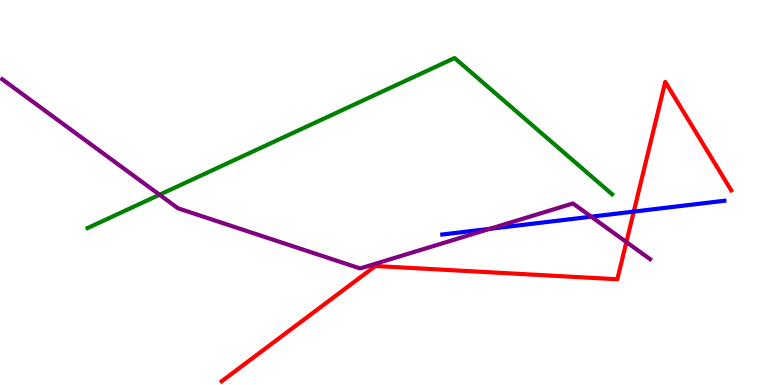[{'lines': ['blue', 'red'], 'intersections': [{'x': 8.18, 'y': 4.5}]}, {'lines': ['green', 'red'], 'intersections': []}, {'lines': ['purple', 'red'], 'intersections': [{'x': 8.08, 'y': 3.71}]}, {'lines': ['blue', 'green'], 'intersections': []}, {'lines': ['blue', 'purple'], 'intersections': [{'x': 6.32, 'y': 4.06}, {'x': 7.63, 'y': 4.37}]}, {'lines': ['green', 'purple'], 'intersections': [{'x': 2.06, 'y': 4.94}]}]